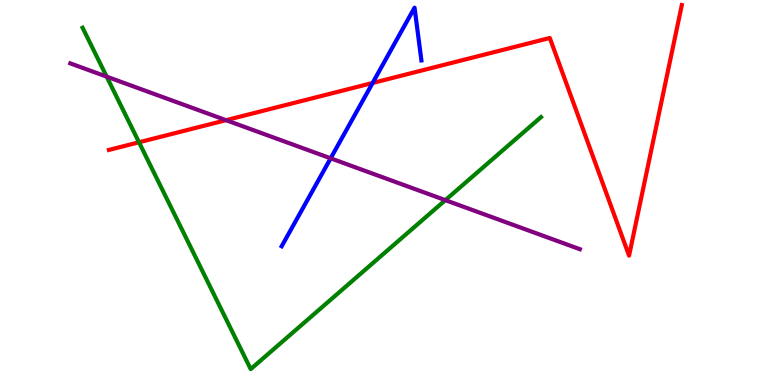[{'lines': ['blue', 'red'], 'intersections': [{'x': 4.81, 'y': 7.84}]}, {'lines': ['green', 'red'], 'intersections': [{'x': 1.79, 'y': 6.3}]}, {'lines': ['purple', 'red'], 'intersections': [{'x': 2.92, 'y': 6.88}]}, {'lines': ['blue', 'green'], 'intersections': []}, {'lines': ['blue', 'purple'], 'intersections': [{'x': 4.27, 'y': 5.89}]}, {'lines': ['green', 'purple'], 'intersections': [{'x': 1.38, 'y': 8.01}, {'x': 5.75, 'y': 4.8}]}]